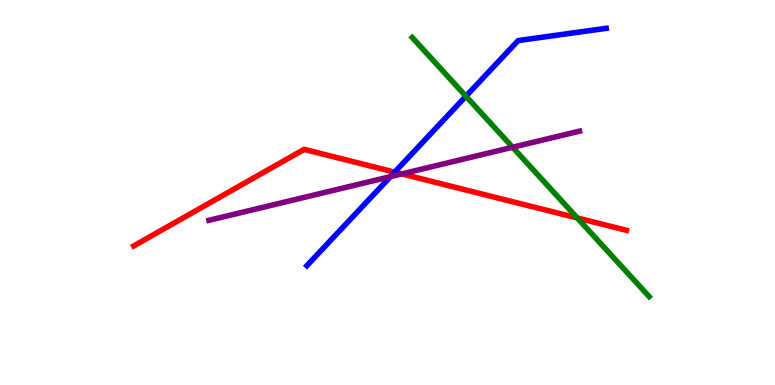[{'lines': ['blue', 'red'], 'intersections': [{'x': 5.09, 'y': 5.53}]}, {'lines': ['green', 'red'], 'intersections': [{'x': 7.45, 'y': 4.34}]}, {'lines': ['purple', 'red'], 'intersections': [{'x': 5.18, 'y': 5.48}]}, {'lines': ['blue', 'green'], 'intersections': [{'x': 6.01, 'y': 7.5}]}, {'lines': ['blue', 'purple'], 'intersections': [{'x': 5.04, 'y': 5.41}]}, {'lines': ['green', 'purple'], 'intersections': [{'x': 6.61, 'y': 6.18}]}]